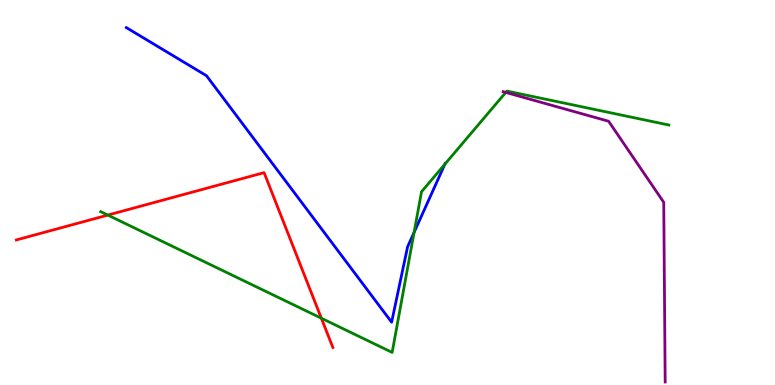[{'lines': ['blue', 'red'], 'intersections': []}, {'lines': ['green', 'red'], 'intersections': [{'x': 1.39, 'y': 4.41}, {'x': 4.15, 'y': 1.73}]}, {'lines': ['purple', 'red'], 'intersections': []}, {'lines': ['blue', 'green'], 'intersections': [{'x': 5.34, 'y': 3.96}, {'x': 5.74, 'y': 5.73}]}, {'lines': ['blue', 'purple'], 'intersections': []}, {'lines': ['green', 'purple'], 'intersections': [{'x': 6.53, 'y': 7.6}]}]